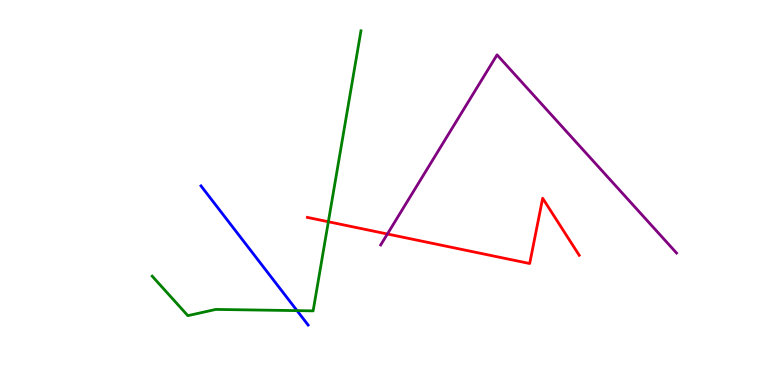[{'lines': ['blue', 'red'], 'intersections': []}, {'lines': ['green', 'red'], 'intersections': [{'x': 4.24, 'y': 4.24}]}, {'lines': ['purple', 'red'], 'intersections': [{'x': 5.0, 'y': 3.92}]}, {'lines': ['blue', 'green'], 'intersections': [{'x': 3.83, 'y': 1.93}]}, {'lines': ['blue', 'purple'], 'intersections': []}, {'lines': ['green', 'purple'], 'intersections': []}]